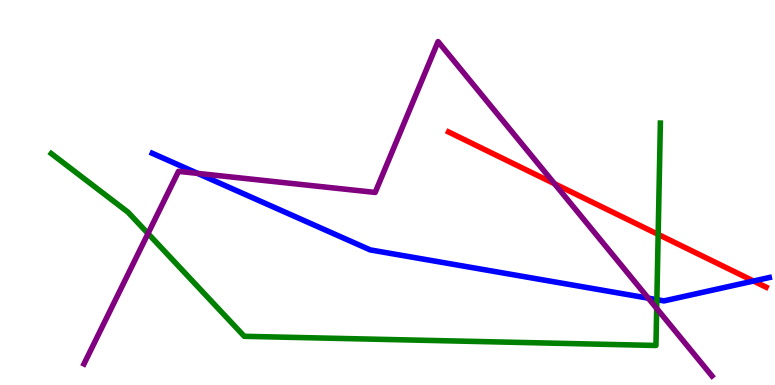[{'lines': ['blue', 'red'], 'intersections': [{'x': 9.72, 'y': 2.7}]}, {'lines': ['green', 'red'], 'intersections': [{'x': 8.49, 'y': 3.91}]}, {'lines': ['purple', 'red'], 'intersections': [{'x': 7.16, 'y': 5.23}]}, {'lines': ['blue', 'green'], 'intersections': [{'x': 8.48, 'y': 2.22}]}, {'lines': ['blue', 'purple'], 'intersections': [{'x': 2.55, 'y': 5.5}, {'x': 8.36, 'y': 2.26}]}, {'lines': ['green', 'purple'], 'intersections': [{'x': 1.91, 'y': 3.93}, {'x': 8.47, 'y': 1.99}]}]